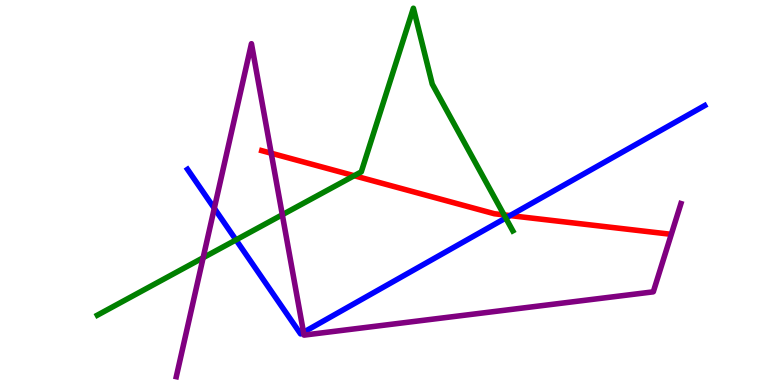[{'lines': ['blue', 'red'], 'intersections': [{'x': 6.58, 'y': 4.4}]}, {'lines': ['green', 'red'], 'intersections': [{'x': 4.57, 'y': 5.44}, {'x': 6.5, 'y': 4.42}]}, {'lines': ['purple', 'red'], 'intersections': [{'x': 3.5, 'y': 6.02}]}, {'lines': ['blue', 'green'], 'intersections': [{'x': 3.05, 'y': 3.77}, {'x': 6.53, 'y': 4.34}]}, {'lines': ['blue', 'purple'], 'intersections': [{'x': 2.77, 'y': 4.59}, {'x': 3.92, 'y': 1.37}]}, {'lines': ['green', 'purple'], 'intersections': [{'x': 2.62, 'y': 3.31}, {'x': 3.64, 'y': 4.42}]}]